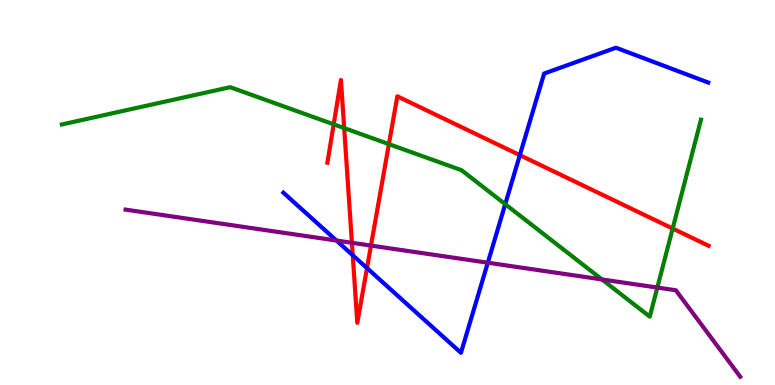[{'lines': ['blue', 'red'], 'intersections': [{'x': 4.55, 'y': 3.37}, {'x': 4.74, 'y': 3.04}, {'x': 6.71, 'y': 5.97}]}, {'lines': ['green', 'red'], 'intersections': [{'x': 4.31, 'y': 6.77}, {'x': 4.44, 'y': 6.67}, {'x': 5.02, 'y': 6.26}, {'x': 8.68, 'y': 4.06}]}, {'lines': ['purple', 'red'], 'intersections': [{'x': 4.54, 'y': 3.69}, {'x': 4.79, 'y': 3.62}]}, {'lines': ['blue', 'green'], 'intersections': [{'x': 6.52, 'y': 4.7}]}, {'lines': ['blue', 'purple'], 'intersections': [{'x': 4.34, 'y': 3.75}, {'x': 6.29, 'y': 3.18}]}, {'lines': ['green', 'purple'], 'intersections': [{'x': 7.77, 'y': 2.74}, {'x': 8.48, 'y': 2.53}]}]